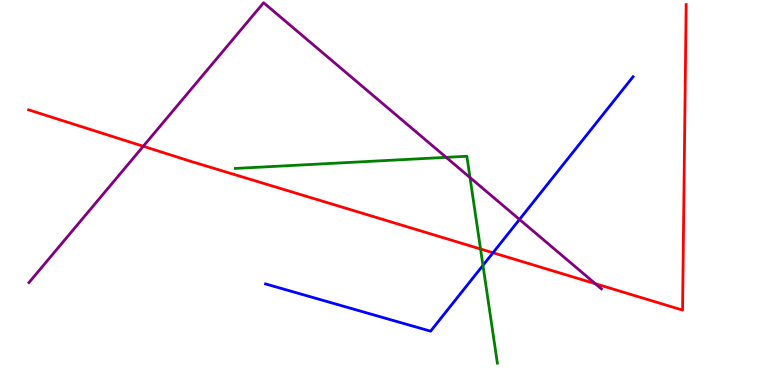[{'lines': ['blue', 'red'], 'intersections': [{'x': 6.36, 'y': 3.43}]}, {'lines': ['green', 'red'], 'intersections': [{'x': 6.2, 'y': 3.53}]}, {'lines': ['purple', 'red'], 'intersections': [{'x': 1.85, 'y': 6.2}, {'x': 7.68, 'y': 2.63}]}, {'lines': ['blue', 'green'], 'intersections': [{'x': 6.23, 'y': 3.11}]}, {'lines': ['blue', 'purple'], 'intersections': [{'x': 6.7, 'y': 4.3}]}, {'lines': ['green', 'purple'], 'intersections': [{'x': 5.76, 'y': 5.91}, {'x': 6.06, 'y': 5.39}]}]